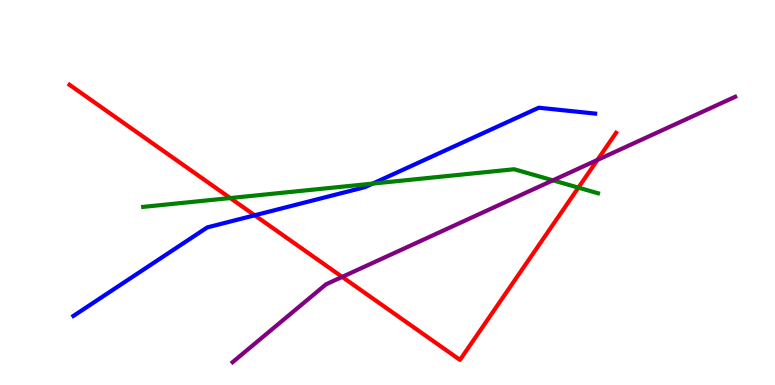[{'lines': ['blue', 'red'], 'intersections': [{'x': 3.29, 'y': 4.41}]}, {'lines': ['green', 'red'], 'intersections': [{'x': 2.97, 'y': 4.86}, {'x': 7.46, 'y': 5.13}]}, {'lines': ['purple', 'red'], 'intersections': [{'x': 4.42, 'y': 2.81}, {'x': 7.71, 'y': 5.85}]}, {'lines': ['blue', 'green'], 'intersections': [{'x': 4.81, 'y': 5.23}]}, {'lines': ['blue', 'purple'], 'intersections': []}, {'lines': ['green', 'purple'], 'intersections': [{'x': 7.13, 'y': 5.32}]}]